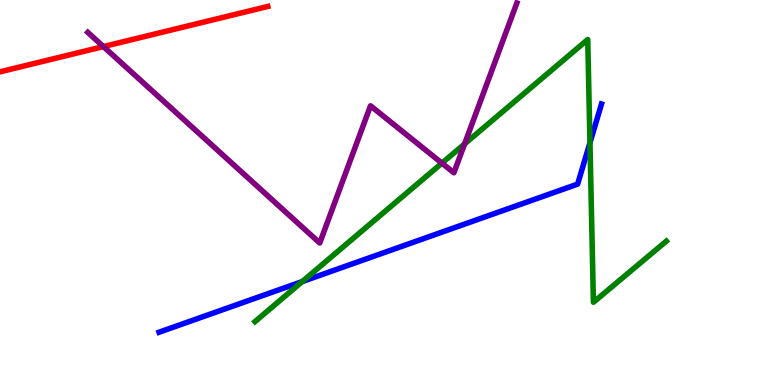[{'lines': ['blue', 'red'], 'intersections': []}, {'lines': ['green', 'red'], 'intersections': []}, {'lines': ['purple', 'red'], 'intersections': [{'x': 1.33, 'y': 8.79}]}, {'lines': ['blue', 'green'], 'intersections': [{'x': 3.9, 'y': 2.69}, {'x': 7.61, 'y': 6.29}]}, {'lines': ['blue', 'purple'], 'intersections': []}, {'lines': ['green', 'purple'], 'intersections': [{'x': 5.7, 'y': 5.76}, {'x': 5.99, 'y': 6.26}]}]